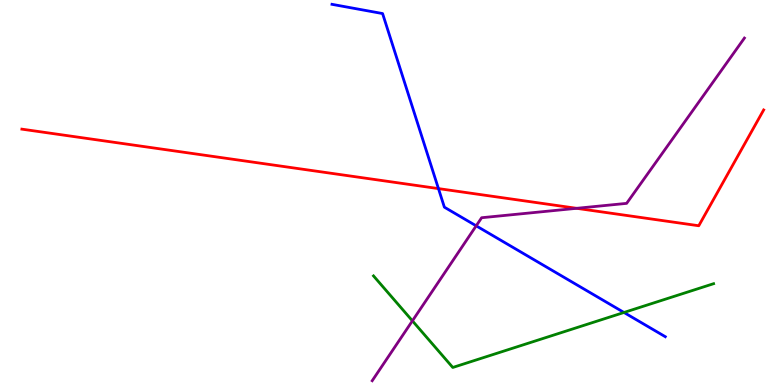[{'lines': ['blue', 'red'], 'intersections': [{'x': 5.66, 'y': 5.1}]}, {'lines': ['green', 'red'], 'intersections': []}, {'lines': ['purple', 'red'], 'intersections': [{'x': 7.44, 'y': 4.59}]}, {'lines': ['blue', 'green'], 'intersections': [{'x': 8.05, 'y': 1.88}]}, {'lines': ['blue', 'purple'], 'intersections': [{'x': 6.14, 'y': 4.13}]}, {'lines': ['green', 'purple'], 'intersections': [{'x': 5.32, 'y': 1.67}]}]